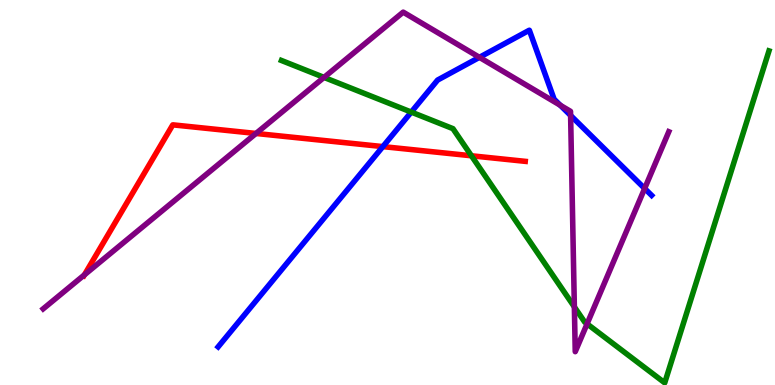[{'lines': ['blue', 'red'], 'intersections': [{'x': 4.94, 'y': 6.19}]}, {'lines': ['green', 'red'], 'intersections': [{'x': 6.08, 'y': 5.95}]}, {'lines': ['purple', 'red'], 'intersections': [{'x': 1.09, 'y': 2.86}, {'x': 3.3, 'y': 6.53}]}, {'lines': ['blue', 'green'], 'intersections': [{'x': 5.31, 'y': 7.09}]}, {'lines': ['blue', 'purple'], 'intersections': [{'x': 6.19, 'y': 8.51}, {'x': 7.23, 'y': 7.27}, {'x': 7.36, 'y': 7.0}, {'x': 8.32, 'y': 5.1}]}, {'lines': ['green', 'purple'], 'intersections': [{'x': 4.18, 'y': 7.99}, {'x': 7.41, 'y': 2.03}, {'x': 7.58, 'y': 1.59}]}]